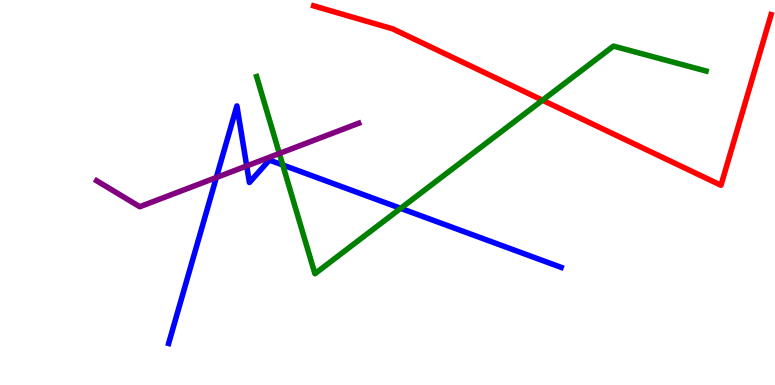[{'lines': ['blue', 'red'], 'intersections': []}, {'lines': ['green', 'red'], 'intersections': [{'x': 7.0, 'y': 7.4}]}, {'lines': ['purple', 'red'], 'intersections': []}, {'lines': ['blue', 'green'], 'intersections': [{'x': 3.65, 'y': 5.71}, {'x': 5.17, 'y': 4.59}]}, {'lines': ['blue', 'purple'], 'intersections': [{'x': 2.79, 'y': 5.39}, {'x': 3.18, 'y': 5.69}]}, {'lines': ['green', 'purple'], 'intersections': [{'x': 3.6, 'y': 6.01}]}]